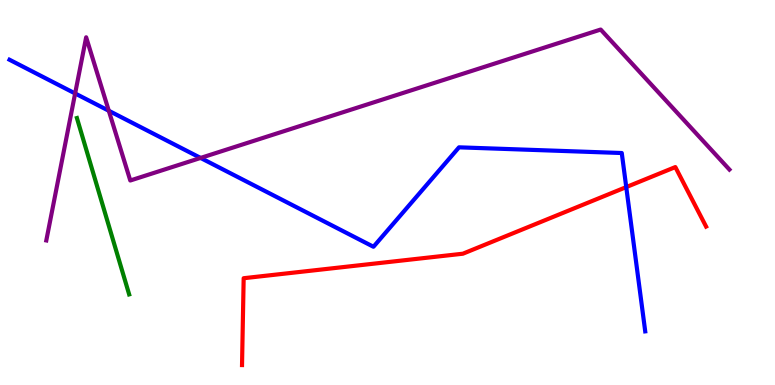[{'lines': ['blue', 'red'], 'intersections': [{'x': 8.08, 'y': 5.14}]}, {'lines': ['green', 'red'], 'intersections': []}, {'lines': ['purple', 'red'], 'intersections': []}, {'lines': ['blue', 'green'], 'intersections': []}, {'lines': ['blue', 'purple'], 'intersections': [{'x': 0.969, 'y': 7.57}, {'x': 1.4, 'y': 7.12}, {'x': 2.59, 'y': 5.9}]}, {'lines': ['green', 'purple'], 'intersections': []}]